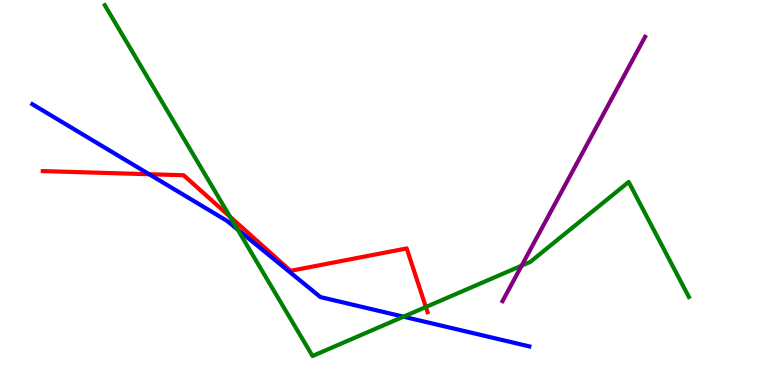[{'lines': ['blue', 'red'], 'intersections': [{'x': 1.92, 'y': 5.47}]}, {'lines': ['green', 'red'], 'intersections': [{'x': 2.97, 'y': 4.37}, {'x': 5.49, 'y': 2.03}]}, {'lines': ['purple', 'red'], 'intersections': []}, {'lines': ['blue', 'green'], 'intersections': [{'x': 3.07, 'y': 4.04}, {'x': 5.21, 'y': 1.77}]}, {'lines': ['blue', 'purple'], 'intersections': []}, {'lines': ['green', 'purple'], 'intersections': [{'x': 6.73, 'y': 3.1}]}]